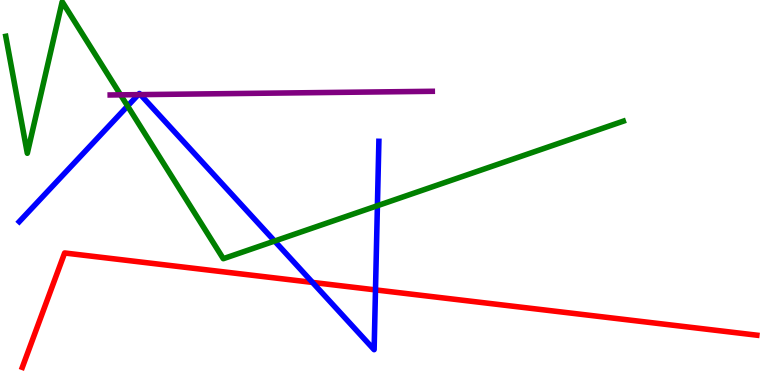[{'lines': ['blue', 'red'], 'intersections': [{'x': 4.03, 'y': 2.66}, {'x': 4.84, 'y': 2.47}]}, {'lines': ['green', 'red'], 'intersections': []}, {'lines': ['purple', 'red'], 'intersections': []}, {'lines': ['blue', 'green'], 'intersections': [{'x': 1.65, 'y': 7.25}, {'x': 3.54, 'y': 3.74}, {'x': 4.87, 'y': 4.66}]}, {'lines': ['blue', 'purple'], 'intersections': [{'x': 1.78, 'y': 7.54}, {'x': 1.81, 'y': 7.54}]}, {'lines': ['green', 'purple'], 'intersections': [{'x': 1.56, 'y': 7.54}]}]